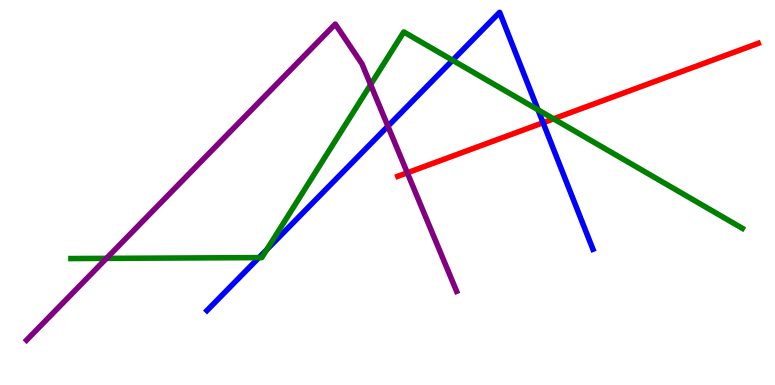[{'lines': ['blue', 'red'], 'intersections': [{'x': 7.01, 'y': 6.81}]}, {'lines': ['green', 'red'], 'intersections': [{'x': 7.14, 'y': 6.91}]}, {'lines': ['purple', 'red'], 'intersections': [{'x': 5.26, 'y': 5.51}]}, {'lines': ['blue', 'green'], 'intersections': [{'x': 3.34, 'y': 3.31}, {'x': 3.44, 'y': 3.52}, {'x': 5.84, 'y': 8.43}, {'x': 6.94, 'y': 7.15}]}, {'lines': ['blue', 'purple'], 'intersections': [{'x': 5.01, 'y': 6.72}]}, {'lines': ['green', 'purple'], 'intersections': [{'x': 1.37, 'y': 3.29}, {'x': 4.78, 'y': 7.8}]}]